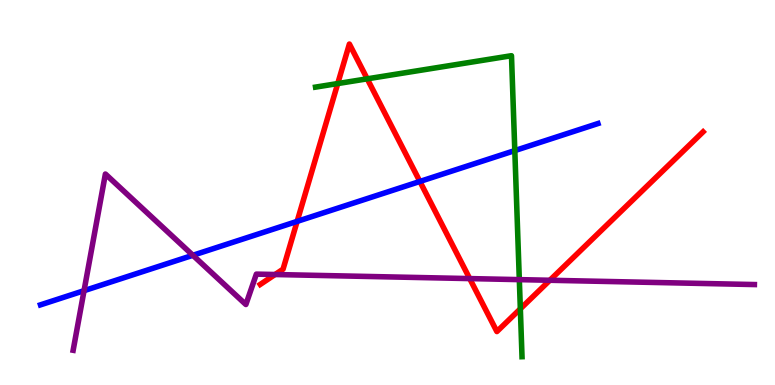[{'lines': ['blue', 'red'], 'intersections': [{'x': 3.83, 'y': 4.25}, {'x': 5.42, 'y': 5.29}]}, {'lines': ['green', 'red'], 'intersections': [{'x': 4.36, 'y': 7.83}, {'x': 4.74, 'y': 7.95}, {'x': 6.71, 'y': 1.98}]}, {'lines': ['purple', 'red'], 'intersections': [{'x': 3.55, 'y': 2.87}, {'x': 6.06, 'y': 2.76}, {'x': 7.09, 'y': 2.72}]}, {'lines': ['blue', 'green'], 'intersections': [{'x': 6.64, 'y': 6.09}]}, {'lines': ['blue', 'purple'], 'intersections': [{'x': 1.08, 'y': 2.45}, {'x': 2.49, 'y': 3.37}]}, {'lines': ['green', 'purple'], 'intersections': [{'x': 6.7, 'y': 2.74}]}]